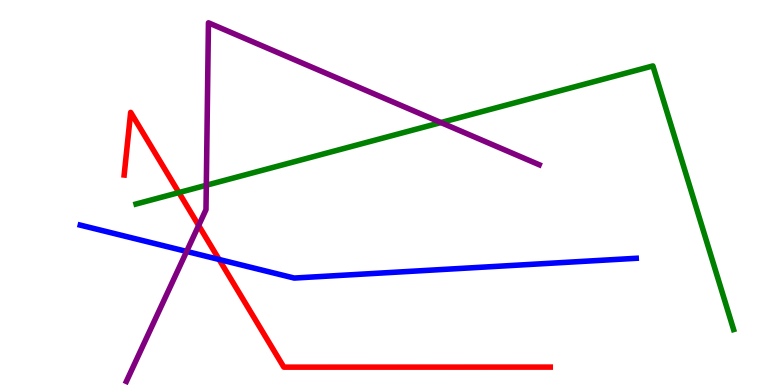[{'lines': ['blue', 'red'], 'intersections': [{'x': 2.83, 'y': 3.26}]}, {'lines': ['green', 'red'], 'intersections': [{'x': 2.31, 'y': 5.0}]}, {'lines': ['purple', 'red'], 'intersections': [{'x': 2.56, 'y': 4.14}]}, {'lines': ['blue', 'green'], 'intersections': []}, {'lines': ['blue', 'purple'], 'intersections': [{'x': 2.41, 'y': 3.47}]}, {'lines': ['green', 'purple'], 'intersections': [{'x': 2.66, 'y': 5.19}, {'x': 5.69, 'y': 6.82}]}]